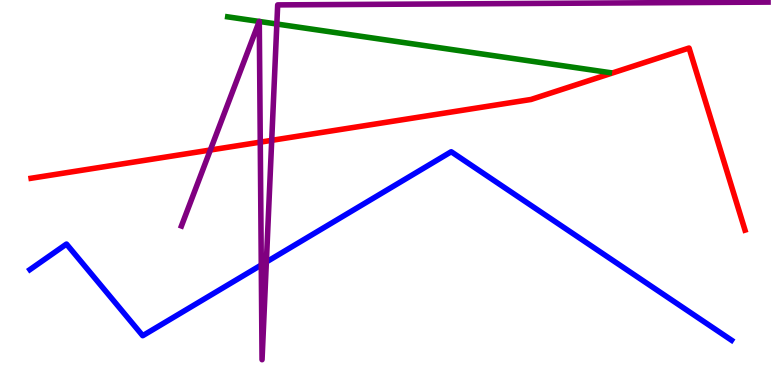[{'lines': ['blue', 'red'], 'intersections': []}, {'lines': ['green', 'red'], 'intersections': []}, {'lines': ['purple', 'red'], 'intersections': [{'x': 2.71, 'y': 6.1}, {'x': 3.36, 'y': 6.31}, {'x': 3.51, 'y': 6.35}]}, {'lines': ['blue', 'green'], 'intersections': []}, {'lines': ['blue', 'purple'], 'intersections': [{'x': 3.37, 'y': 3.12}, {'x': 3.44, 'y': 3.2}]}, {'lines': ['green', 'purple'], 'intersections': [{'x': 3.35, 'y': 9.44}, {'x': 3.35, 'y': 9.44}, {'x': 3.57, 'y': 9.38}]}]